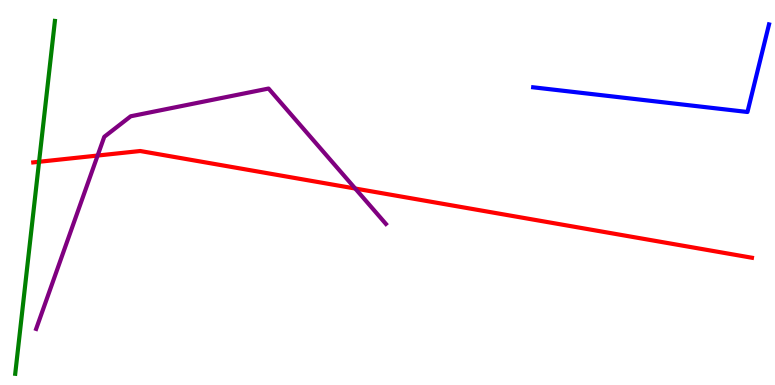[{'lines': ['blue', 'red'], 'intersections': []}, {'lines': ['green', 'red'], 'intersections': [{'x': 0.504, 'y': 5.8}]}, {'lines': ['purple', 'red'], 'intersections': [{'x': 1.26, 'y': 5.96}, {'x': 4.58, 'y': 5.1}]}, {'lines': ['blue', 'green'], 'intersections': []}, {'lines': ['blue', 'purple'], 'intersections': []}, {'lines': ['green', 'purple'], 'intersections': []}]